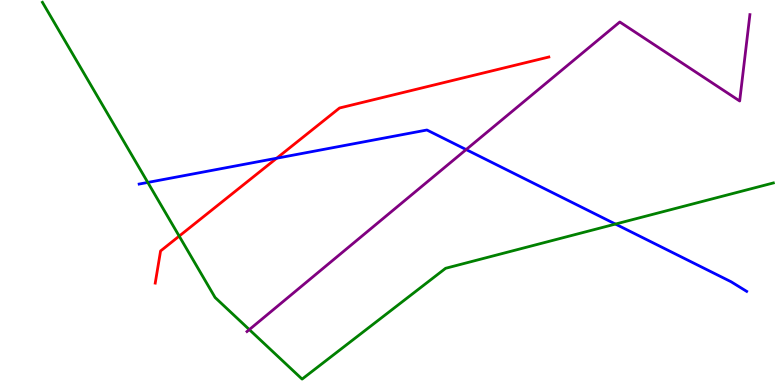[{'lines': ['blue', 'red'], 'intersections': [{'x': 3.57, 'y': 5.89}]}, {'lines': ['green', 'red'], 'intersections': [{'x': 2.31, 'y': 3.87}]}, {'lines': ['purple', 'red'], 'intersections': []}, {'lines': ['blue', 'green'], 'intersections': [{'x': 1.91, 'y': 5.26}, {'x': 7.94, 'y': 4.18}]}, {'lines': ['blue', 'purple'], 'intersections': [{'x': 6.01, 'y': 6.11}]}, {'lines': ['green', 'purple'], 'intersections': [{'x': 3.22, 'y': 1.44}]}]